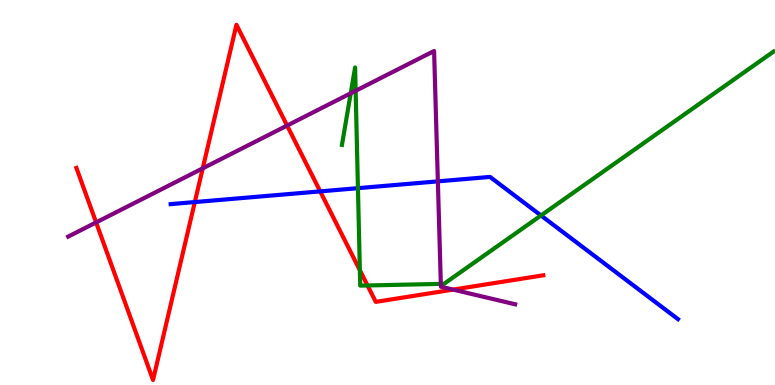[{'lines': ['blue', 'red'], 'intersections': [{'x': 2.51, 'y': 4.75}, {'x': 4.13, 'y': 5.03}]}, {'lines': ['green', 'red'], 'intersections': [{'x': 4.64, 'y': 2.98}, {'x': 4.74, 'y': 2.59}]}, {'lines': ['purple', 'red'], 'intersections': [{'x': 1.24, 'y': 4.22}, {'x': 2.62, 'y': 5.63}, {'x': 3.7, 'y': 6.74}, {'x': 5.85, 'y': 2.48}]}, {'lines': ['blue', 'green'], 'intersections': [{'x': 4.62, 'y': 5.11}, {'x': 6.98, 'y': 4.4}]}, {'lines': ['blue', 'purple'], 'intersections': [{'x': 5.65, 'y': 5.29}]}, {'lines': ['green', 'purple'], 'intersections': [{'x': 4.53, 'y': 7.58}, {'x': 4.59, 'y': 7.64}, {'x': 5.69, 'y': 2.63}]}]